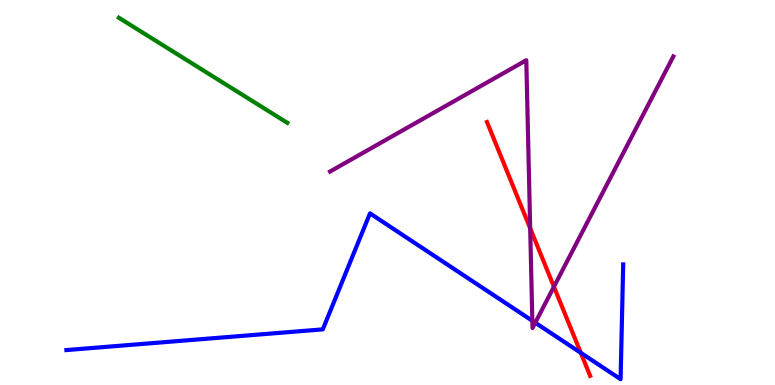[{'lines': ['blue', 'red'], 'intersections': [{'x': 7.49, 'y': 0.835}]}, {'lines': ['green', 'red'], 'intersections': []}, {'lines': ['purple', 'red'], 'intersections': [{'x': 6.84, 'y': 4.07}, {'x': 7.15, 'y': 2.55}]}, {'lines': ['blue', 'green'], 'intersections': []}, {'lines': ['blue', 'purple'], 'intersections': [{'x': 6.87, 'y': 1.67}, {'x': 6.91, 'y': 1.62}]}, {'lines': ['green', 'purple'], 'intersections': []}]